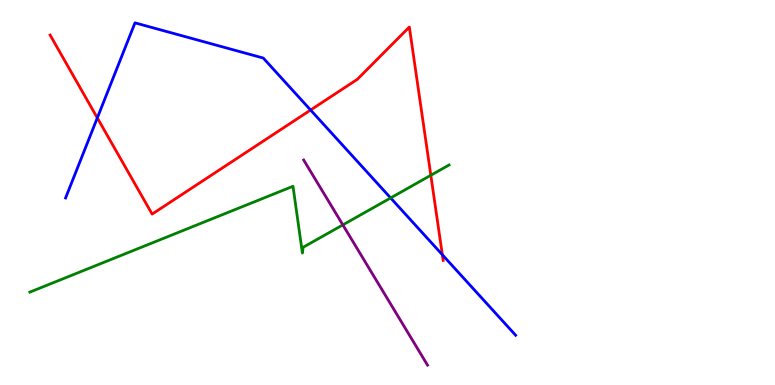[{'lines': ['blue', 'red'], 'intersections': [{'x': 1.26, 'y': 6.94}, {'x': 4.01, 'y': 7.14}, {'x': 5.71, 'y': 3.38}]}, {'lines': ['green', 'red'], 'intersections': [{'x': 5.56, 'y': 5.45}]}, {'lines': ['purple', 'red'], 'intersections': []}, {'lines': ['blue', 'green'], 'intersections': [{'x': 5.04, 'y': 4.86}]}, {'lines': ['blue', 'purple'], 'intersections': []}, {'lines': ['green', 'purple'], 'intersections': [{'x': 4.42, 'y': 4.16}]}]